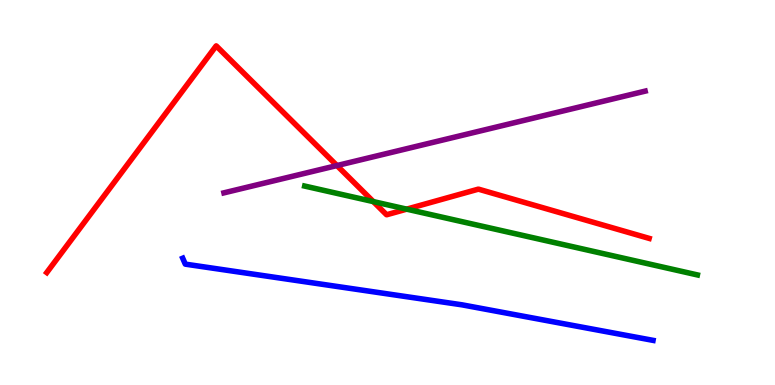[{'lines': ['blue', 'red'], 'intersections': []}, {'lines': ['green', 'red'], 'intersections': [{'x': 4.82, 'y': 4.76}, {'x': 5.25, 'y': 4.57}]}, {'lines': ['purple', 'red'], 'intersections': [{'x': 4.35, 'y': 5.7}]}, {'lines': ['blue', 'green'], 'intersections': []}, {'lines': ['blue', 'purple'], 'intersections': []}, {'lines': ['green', 'purple'], 'intersections': []}]